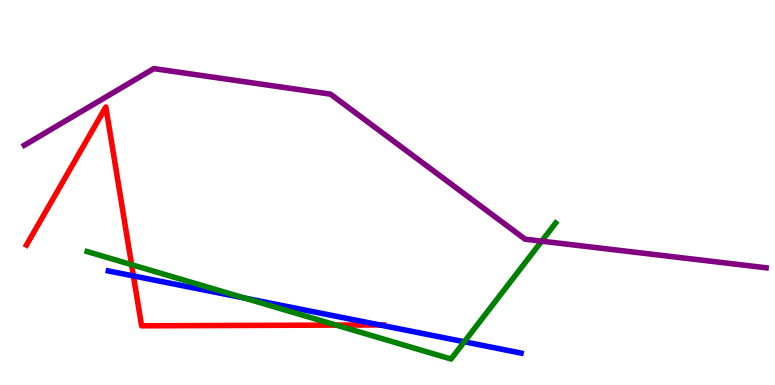[{'lines': ['blue', 'red'], 'intersections': [{'x': 1.72, 'y': 2.83}, {'x': 4.9, 'y': 1.56}]}, {'lines': ['green', 'red'], 'intersections': [{'x': 1.7, 'y': 3.13}, {'x': 4.34, 'y': 1.56}]}, {'lines': ['purple', 'red'], 'intersections': []}, {'lines': ['blue', 'green'], 'intersections': [{'x': 3.16, 'y': 2.26}, {'x': 5.99, 'y': 1.12}]}, {'lines': ['blue', 'purple'], 'intersections': []}, {'lines': ['green', 'purple'], 'intersections': [{'x': 6.99, 'y': 3.74}]}]